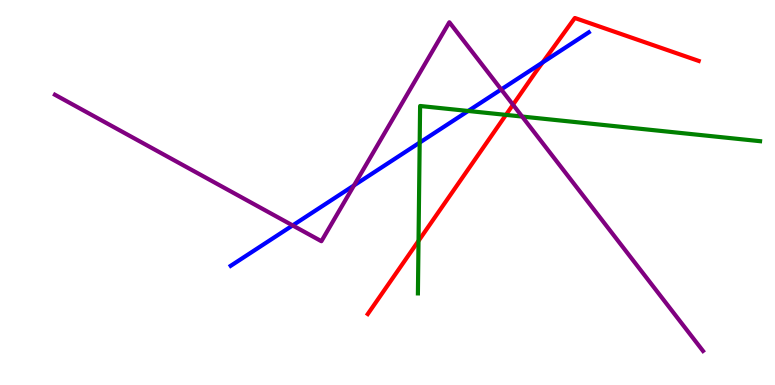[{'lines': ['blue', 'red'], 'intersections': [{'x': 7.0, 'y': 8.38}]}, {'lines': ['green', 'red'], 'intersections': [{'x': 5.4, 'y': 3.74}, {'x': 6.53, 'y': 7.02}]}, {'lines': ['purple', 'red'], 'intersections': [{'x': 6.62, 'y': 7.28}]}, {'lines': ['blue', 'green'], 'intersections': [{'x': 5.42, 'y': 6.3}, {'x': 6.04, 'y': 7.12}]}, {'lines': ['blue', 'purple'], 'intersections': [{'x': 3.78, 'y': 4.14}, {'x': 4.57, 'y': 5.18}, {'x': 6.47, 'y': 7.68}]}, {'lines': ['green', 'purple'], 'intersections': [{'x': 6.74, 'y': 6.97}]}]